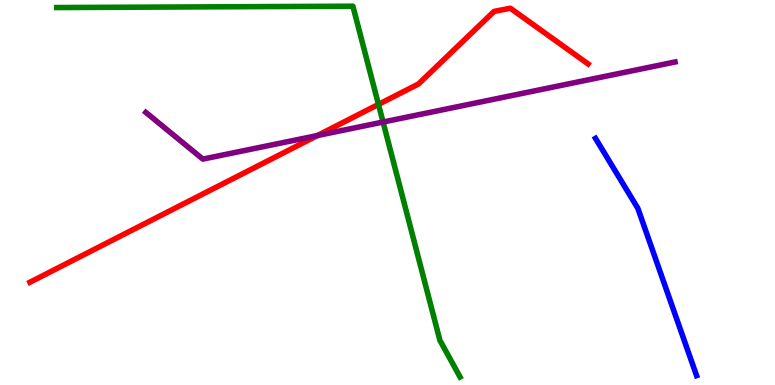[{'lines': ['blue', 'red'], 'intersections': []}, {'lines': ['green', 'red'], 'intersections': [{'x': 4.88, 'y': 7.29}]}, {'lines': ['purple', 'red'], 'intersections': [{'x': 4.1, 'y': 6.48}]}, {'lines': ['blue', 'green'], 'intersections': []}, {'lines': ['blue', 'purple'], 'intersections': []}, {'lines': ['green', 'purple'], 'intersections': [{'x': 4.94, 'y': 6.83}]}]